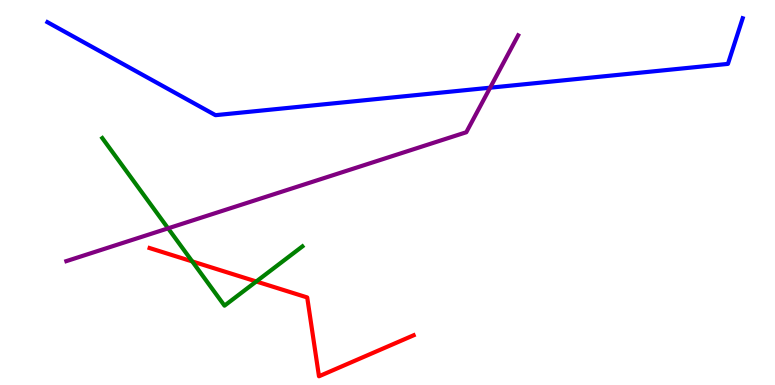[{'lines': ['blue', 'red'], 'intersections': []}, {'lines': ['green', 'red'], 'intersections': [{'x': 2.48, 'y': 3.21}, {'x': 3.31, 'y': 2.69}]}, {'lines': ['purple', 'red'], 'intersections': []}, {'lines': ['blue', 'green'], 'intersections': []}, {'lines': ['blue', 'purple'], 'intersections': [{'x': 6.32, 'y': 7.72}]}, {'lines': ['green', 'purple'], 'intersections': [{'x': 2.17, 'y': 4.07}]}]